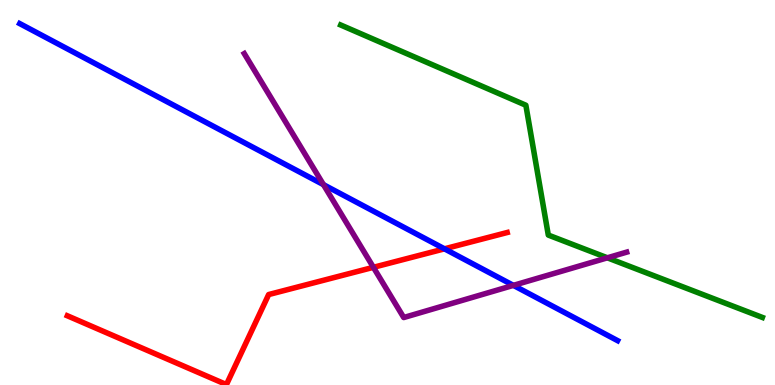[{'lines': ['blue', 'red'], 'intersections': [{'x': 5.74, 'y': 3.54}]}, {'lines': ['green', 'red'], 'intersections': []}, {'lines': ['purple', 'red'], 'intersections': [{'x': 4.82, 'y': 3.06}]}, {'lines': ['blue', 'green'], 'intersections': []}, {'lines': ['blue', 'purple'], 'intersections': [{'x': 4.17, 'y': 5.2}, {'x': 6.62, 'y': 2.59}]}, {'lines': ['green', 'purple'], 'intersections': [{'x': 7.84, 'y': 3.3}]}]